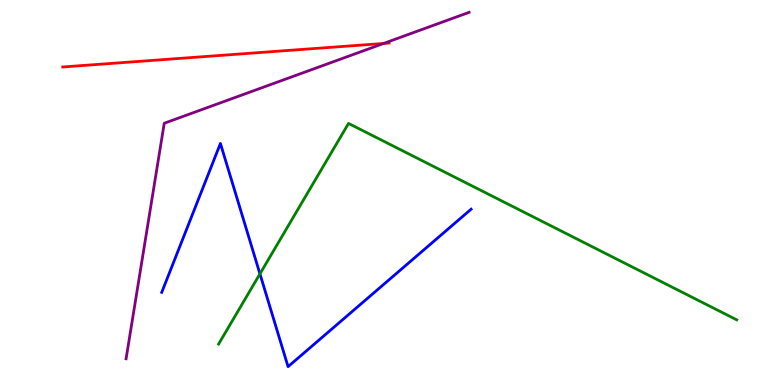[{'lines': ['blue', 'red'], 'intersections': []}, {'lines': ['green', 'red'], 'intersections': []}, {'lines': ['purple', 'red'], 'intersections': [{'x': 4.95, 'y': 8.87}]}, {'lines': ['blue', 'green'], 'intersections': [{'x': 3.35, 'y': 2.89}]}, {'lines': ['blue', 'purple'], 'intersections': []}, {'lines': ['green', 'purple'], 'intersections': []}]